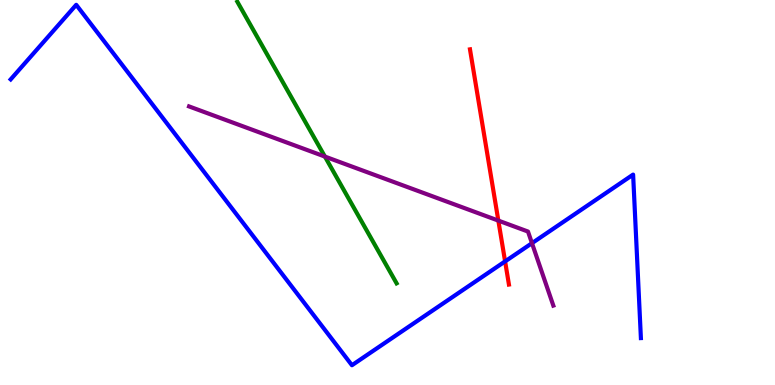[{'lines': ['blue', 'red'], 'intersections': [{'x': 6.52, 'y': 3.21}]}, {'lines': ['green', 'red'], 'intersections': []}, {'lines': ['purple', 'red'], 'intersections': [{'x': 6.43, 'y': 4.27}]}, {'lines': ['blue', 'green'], 'intersections': []}, {'lines': ['blue', 'purple'], 'intersections': [{'x': 6.86, 'y': 3.68}]}, {'lines': ['green', 'purple'], 'intersections': [{'x': 4.19, 'y': 5.93}]}]